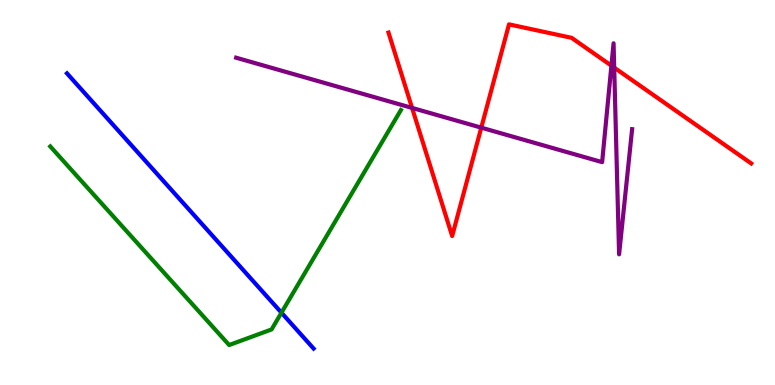[{'lines': ['blue', 'red'], 'intersections': []}, {'lines': ['green', 'red'], 'intersections': []}, {'lines': ['purple', 'red'], 'intersections': [{'x': 5.32, 'y': 7.2}, {'x': 6.21, 'y': 6.68}, {'x': 7.89, 'y': 8.29}, {'x': 7.93, 'y': 8.24}]}, {'lines': ['blue', 'green'], 'intersections': [{'x': 3.63, 'y': 1.88}]}, {'lines': ['blue', 'purple'], 'intersections': []}, {'lines': ['green', 'purple'], 'intersections': []}]